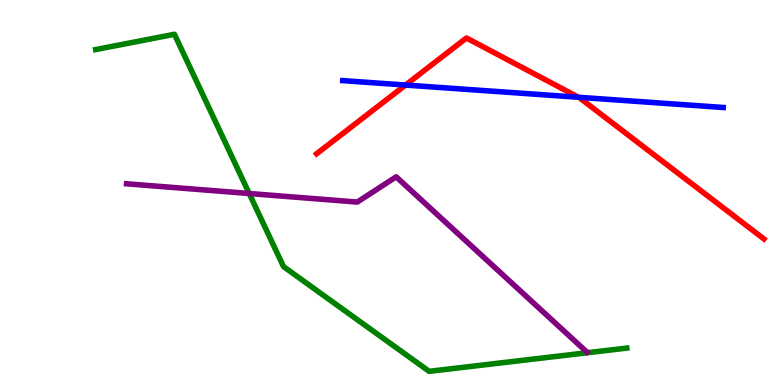[{'lines': ['blue', 'red'], 'intersections': [{'x': 5.23, 'y': 7.79}, {'x': 7.46, 'y': 7.47}]}, {'lines': ['green', 'red'], 'intersections': []}, {'lines': ['purple', 'red'], 'intersections': []}, {'lines': ['blue', 'green'], 'intersections': []}, {'lines': ['blue', 'purple'], 'intersections': []}, {'lines': ['green', 'purple'], 'intersections': [{'x': 3.22, 'y': 4.97}]}]